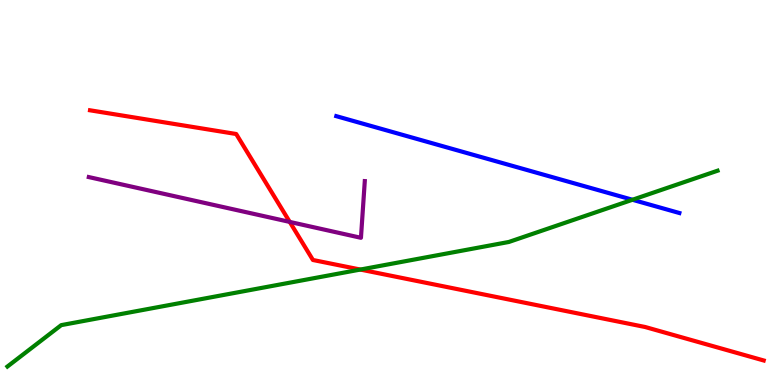[{'lines': ['blue', 'red'], 'intersections': []}, {'lines': ['green', 'red'], 'intersections': [{'x': 4.65, 'y': 3.0}]}, {'lines': ['purple', 'red'], 'intersections': [{'x': 3.74, 'y': 4.24}]}, {'lines': ['blue', 'green'], 'intersections': [{'x': 8.16, 'y': 4.81}]}, {'lines': ['blue', 'purple'], 'intersections': []}, {'lines': ['green', 'purple'], 'intersections': []}]